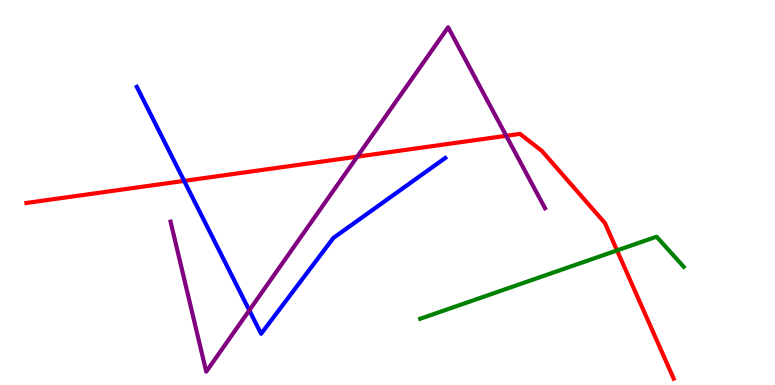[{'lines': ['blue', 'red'], 'intersections': [{'x': 2.38, 'y': 5.3}]}, {'lines': ['green', 'red'], 'intersections': [{'x': 7.96, 'y': 3.5}]}, {'lines': ['purple', 'red'], 'intersections': [{'x': 4.61, 'y': 5.93}, {'x': 6.53, 'y': 6.47}]}, {'lines': ['blue', 'green'], 'intersections': []}, {'lines': ['blue', 'purple'], 'intersections': [{'x': 3.22, 'y': 1.94}]}, {'lines': ['green', 'purple'], 'intersections': []}]